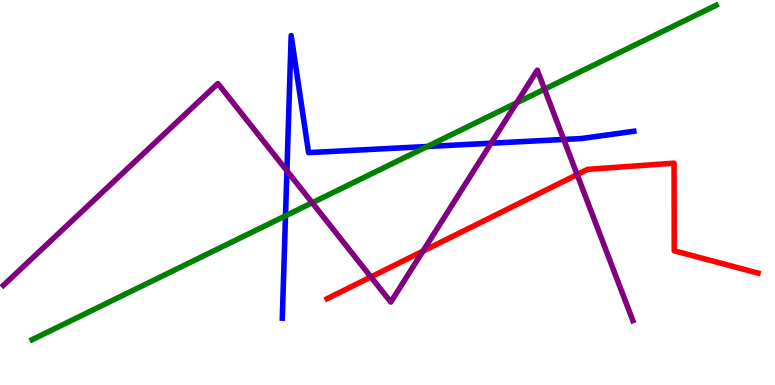[{'lines': ['blue', 'red'], 'intersections': []}, {'lines': ['green', 'red'], 'intersections': []}, {'lines': ['purple', 'red'], 'intersections': [{'x': 4.79, 'y': 2.81}, {'x': 5.46, 'y': 3.48}, {'x': 7.45, 'y': 5.47}]}, {'lines': ['blue', 'green'], 'intersections': [{'x': 3.68, 'y': 4.39}, {'x': 5.51, 'y': 6.19}]}, {'lines': ['blue', 'purple'], 'intersections': [{'x': 3.7, 'y': 5.56}, {'x': 6.34, 'y': 6.28}, {'x': 7.27, 'y': 6.38}]}, {'lines': ['green', 'purple'], 'intersections': [{'x': 4.03, 'y': 4.73}, {'x': 6.67, 'y': 7.33}, {'x': 7.03, 'y': 7.68}]}]